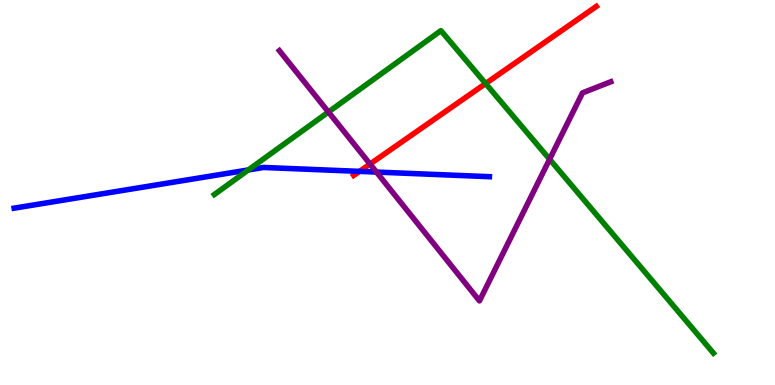[{'lines': ['blue', 'red'], 'intersections': [{'x': 4.64, 'y': 5.55}]}, {'lines': ['green', 'red'], 'intersections': [{'x': 6.27, 'y': 7.83}]}, {'lines': ['purple', 'red'], 'intersections': [{'x': 4.77, 'y': 5.74}]}, {'lines': ['blue', 'green'], 'intersections': [{'x': 3.2, 'y': 5.59}]}, {'lines': ['blue', 'purple'], 'intersections': [{'x': 4.86, 'y': 5.53}]}, {'lines': ['green', 'purple'], 'intersections': [{'x': 4.24, 'y': 7.09}, {'x': 7.09, 'y': 5.86}]}]